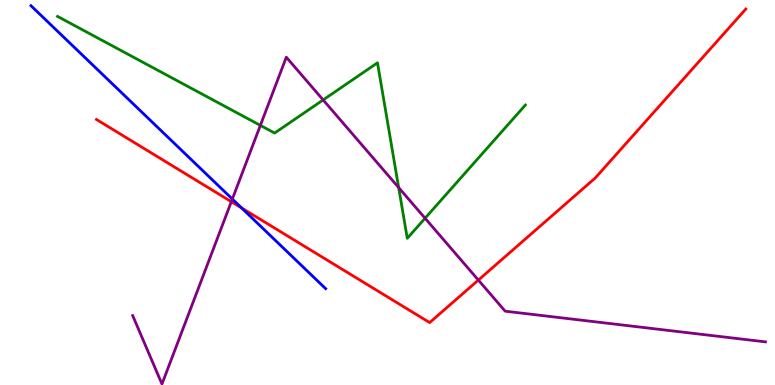[{'lines': ['blue', 'red'], 'intersections': [{'x': 3.12, 'y': 4.6}]}, {'lines': ['green', 'red'], 'intersections': []}, {'lines': ['purple', 'red'], 'intersections': [{'x': 2.98, 'y': 4.76}, {'x': 6.17, 'y': 2.73}]}, {'lines': ['blue', 'green'], 'intersections': []}, {'lines': ['blue', 'purple'], 'intersections': [{'x': 3.0, 'y': 4.83}]}, {'lines': ['green', 'purple'], 'intersections': [{'x': 3.36, 'y': 6.74}, {'x': 4.17, 'y': 7.4}, {'x': 5.14, 'y': 5.13}, {'x': 5.48, 'y': 4.33}]}]